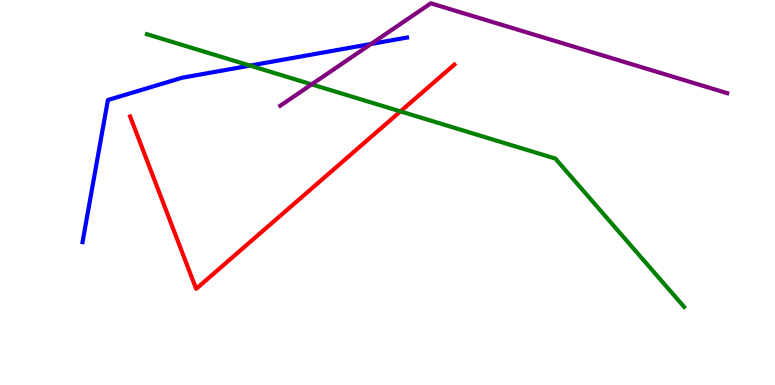[{'lines': ['blue', 'red'], 'intersections': []}, {'lines': ['green', 'red'], 'intersections': [{'x': 5.17, 'y': 7.11}]}, {'lines': ['purple', 'red'], 'intersections': []}, {'lines': ['blue', 'green'], 'intersections': [{'x': 3.23, 'y': 8.3}]}, {'lines': ['blue', 'purple'], 'intersections': [{'x': 4.79, 'y': 8.86}]}, {'lines': ['green', 'purple'], 'intersections': [{'x': 4.02, 'y': 7.81}]}]